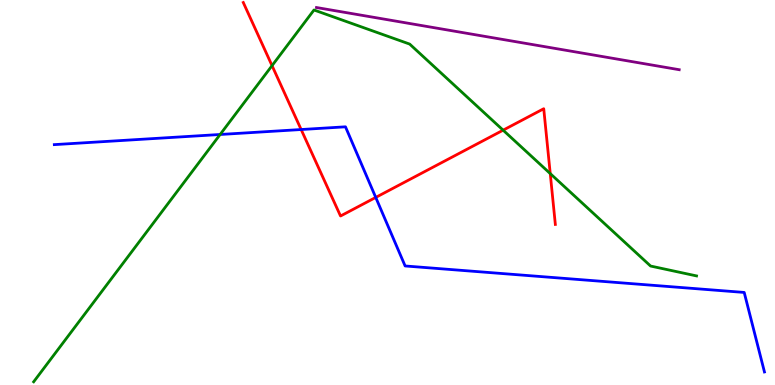[{'lines': ['blue', 'red'], 'intersections': [{'x': 3.89, 'y': 6.64}, {'x': 4.85, 'y': 4.87}]}, {'lines': ['green', 'red'], 'intersections': [{'x': 3.51, 'y': 8.3}, {'x': 6.49, 'y': 6.62}, {'x': 7.1, 'y': 5.49}]}, {'lines': ['purple', 'red'], 'intersections': []}, {'lines': ['blue', 'green'], 'intersections': [{'x': 2.84, 'y': 6.51}]}, {'lines': ['blue', 'purple'], 'intersections': []}, {'lines': ['green', 'purple'], 'intersections': []}]